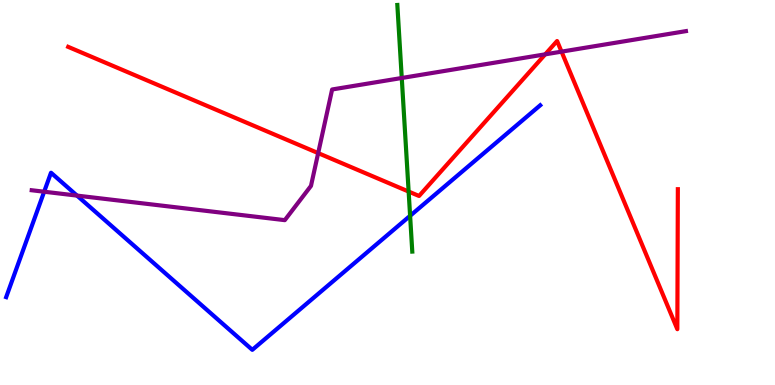[{'lines': ['blue', 'red'], 'intersections': []}, {'lines': ['green', 'red'], 'intersections': [{'x': 5.27, 'y': 5.02}]}, {'lines': ['purple', 'red'], 'intersections': [{'x': 4.11, 'y': 6.02}, {'x': 7.04, 'y': 8.59}, {'x': 7.25, 'y': 8.66}]}, {'lines': ['blue', 'green'], 'intersections': [{'x': 5.29, 'y': 4.39}]}, {'lines': ['blue', 'purple'], 'intersections': [{'x': 0.57, 'y': 5.02}, {'x': 0.994, 'y': 4.92}]}, {'lines': ['green', 'purple'], 'intersections': [{'x': 5.18, 'y': 7.97}]}]